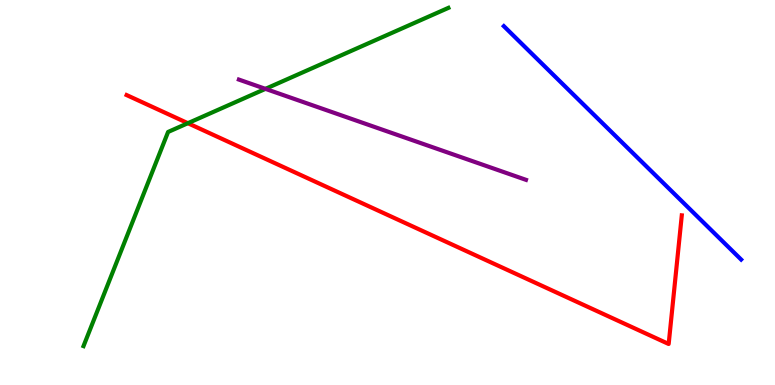[{'lines': ['blue', 'red'], 'intersections': []}, {'lines': ['green', 'red'], 'intersections': [{'x': 2.42, 'y': 6.8}]}, {'lines': ['purple', 'red'], 'intersections': []}, {'lines': ['blue', 'green'], 'intersections': []}, {'lines': ['blue', 'purple'], 'intersections': []}, {'lines': ['green', 'purple'], 'intersections': [{'x': 3.43, 'y': 7.69}]}]